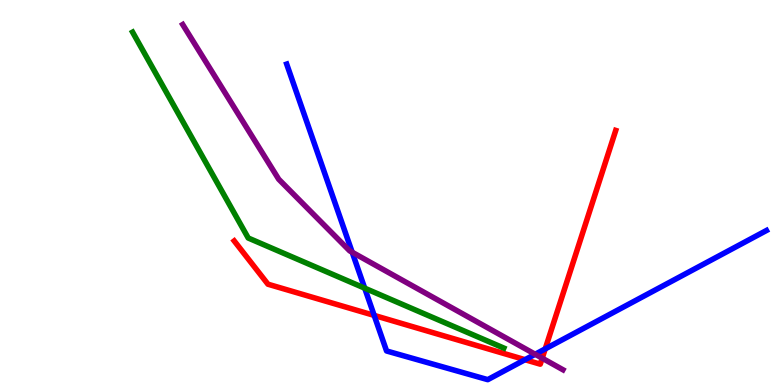[{'lines': ['blue', 'red'], 'intersections': [{'x': 4.83, 'y': 1.81}, {'x': 6.77, 'y': 0.657}, {'x': 7.03, 'y': 0.938}]}, {'lines': ['green', 'red'], 'intersections': []}, {'lines': ['purple', 'red'], 'intersections': [{'x': 7.0, 'y': 0.696}]}, {'lines': ['blue', 'green'], 'intersections': [{'x': 4.71, 'y': 2.52}]}, {'lines': ['blue', 'purple'], 'intersections': [{'x': 4.54, 'y': 3.45}, {'x': 6.91, 'y': 0.798}]}, {'lines': ['green', 'purple'], 'intersections': []}]